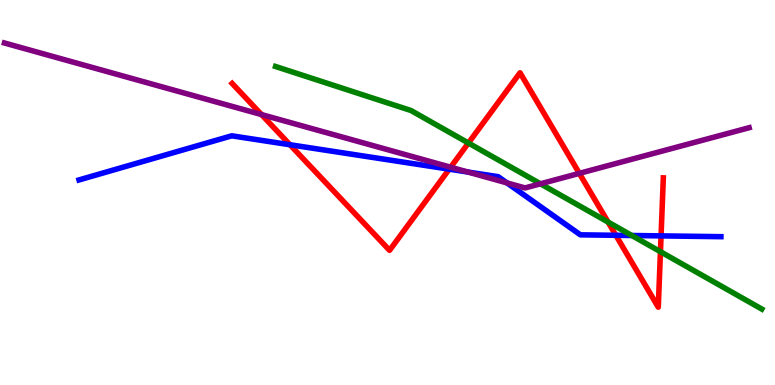[{'lines': ['blue', 'red'], 'intersections': [{'x': 3.74, 'y': 6.24}, {'x': 5.8, 'y': 5.61}, {'x': 7.95, 'y': 3.89}, {'x': 8.53, 'y': 3.87}]}, {'lines': ['green', 'red'], 'intersections': [{'x': 6.04, 'y': 6.29}, {'x': 7.85, 'y': 4.23}, {'x': 8.52, 'y': 3.46}]}, {'lines': ['purple', 'red'], 'intersections': [{'x': 3.37, 'y': 7.02}, {'x': 5.81, 'y': 5.66}, {'x': 7.48, 'y': 5.5}]}, {'lines': ['blue', 'green'], 'intersections': [{'x': 8.15, 'y': 3.88}]}, {'lines': ['blue', 'purple'], 'intersections': [{'x': 6.04, 'y': 5.53}, {'x': 6.54, 'y': 5.25}]}, {'lines': ['green', 'purple'], 'intersections': [{'x': 6.97, 'y': 5.23}]}]